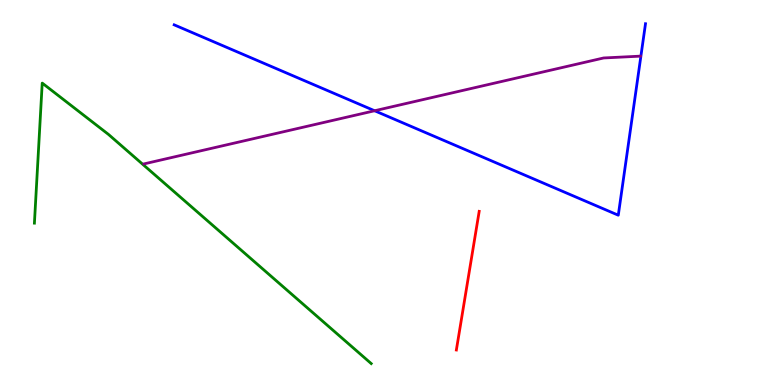[{'lines': ['blue', 'red'], 'intersections': []}, {'lines': ['green', 'red'], 'intersections': []}, {'lines': ['purple', 'red'], 'intersections': []}, {'lines': ['blue', 'green'], 'intersections': []}, {'lines': ['blue', 'purple'], 'intersections': [{'x': 4.83, 'y': 7.12}]}, {'lines': ['green', 'purple'], 'intersections': []}]